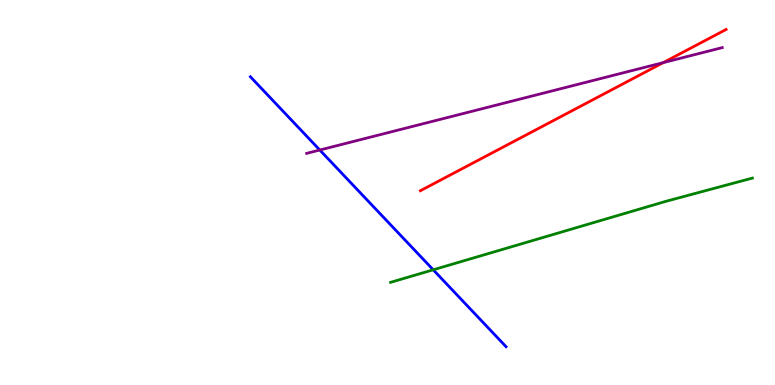[{'lines': ['blue', 'red'], 'intersections': []}, {'lines': ['green', 'red'], 'intersections': []}, {'lines': ['purple', 'red'], 'intersections': [{'x': 8.56, 'y': 8.37}]}, {'lines': ['blue', 'green'], 'intersections': [{'x': 5.59, 'y': 2.99}]}, {'lines': ['blue', 'purple'], 'intersections': [{'x': 4.13, 'y': 6.1}]}, {'lines': ['green', 'purple'], 'intersections': []}]